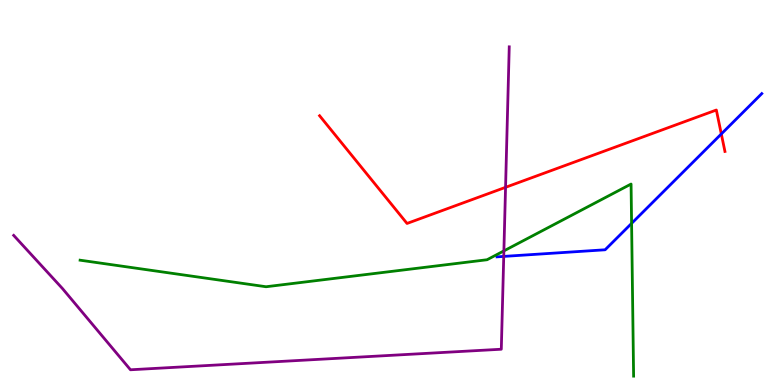[{'lines': ['blue', 'red'], 'intersections': [{'x': 9.31, 'y': 6.52}]}, {'lines': ['green', 'red'], 'intersections': []}, {'lines': ['purple', 'red'], 'intersections': [{'x': 6.52, 'y': 5.13}]}, {'lines': ['blue', 'green'], 'intersections': [{'x': 8.15, 'y': 4.2}]}, {'lines': ['blue', 'purple'], 'intersections': [{'x': 6.5, 'y': 3.34}]}, {'lines': ['green', 'purple'], 'intersections': [{'x': 6.5, 'y': 3.48}]}]